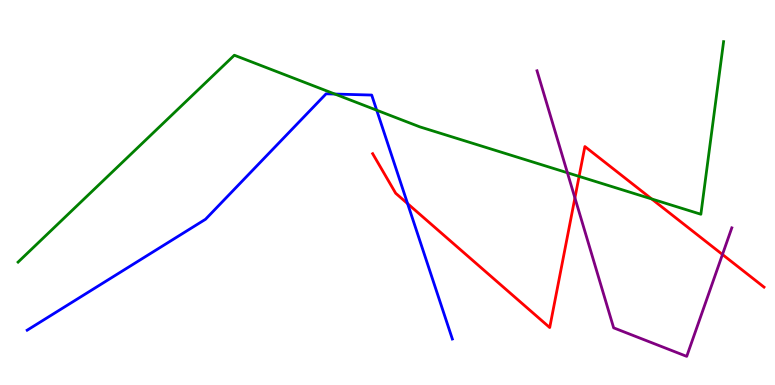[{'lines': ['blue', 'red'], 'intersections': [{'x': 5.26, 'y': 4.71}]}, {'lines': ['green', 'red'], 'intersections': [{'x': 7.47, 'y': 5.42}, {'x': 8.41, 'y': 4.83}]}, {'lines': ['purple', 'red'], 'intersections': [{'x': 7.42, 'y': 4.86}, {'x': 9.32, 'y': 3.39}]}, {'lines': ['blue', 'green'], 'intersections': [{'x': 4.32, 'y': 7.56}, {'x': 4.86, 'y': 7.14}]}, {'lines': ['blue', 'purple'], 'intersections': []}, {'lines': ['green', 'purple'], 'intersections': [{'x': 7.32, 'y': 5.51}]}]